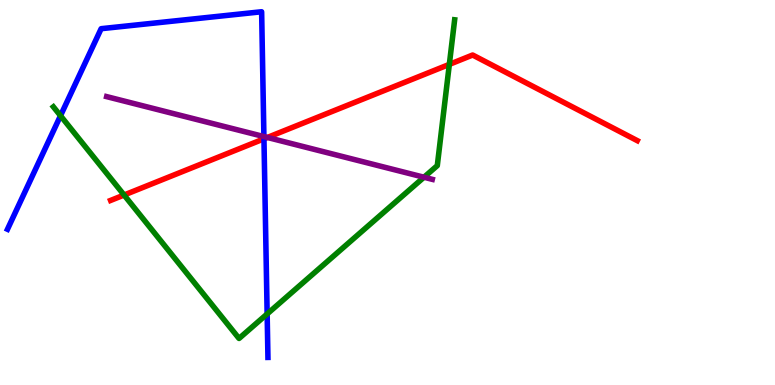[{'lines': ['blue', 'red'], 'intersections': [{'x': 3.41, 'y': 6.39}]}, {'lines': ['green', 'red'], 'intersections': [{'x': 1.6, 'y': 4.93}, {'x': 5.8, 'y': 8.33}]}, {'lines': ['purple', 'red'], 'intersections': [{'x': 3.45, 'y': 6.43}]}, {'lines': ['blue', 'green'], 'intersections': [{'x': 0.781, 'y': 6.99}, {'x': 3.45, 'y': 1.85}]}, {'lines': ['blue', 'purple'], 'intersections': [{'x': 3.41, 'y': 6.45}]}, {'lines': ['green', 'purple'], 'intersections': [{'x': 5.47, 'y': 5.4}]}]